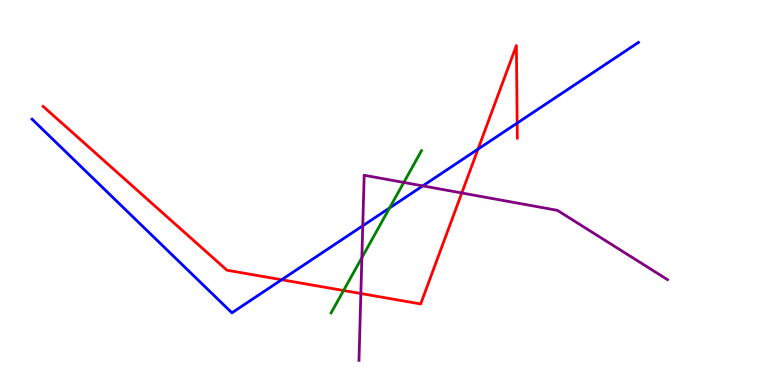[{'lines': ['blue', 'red'], 'intersections': [{'x': 3.63, 'y': 2.73}, {'x': 6.17, 'y': 6.13}, {'x': 6.67, 'y': 6.8}]}, {'lines': ['green', 'red'], 'intersections': [{'x': 4.43, 'y': 2.45}]}, {'lines': ['purple', 'red'], 'intersections': [{'x': 4.66, 'y': 2.38}, {'x': 5.96, 'y': 4.99}]}, {'lines': ['blue', 'green'], 'intersections': [{'x': 5.03, 'y': 4.6}]}, {'lines': ['blue', 'purple'], 'intersections': [{'x': 4.68, 'y': 4.14}, {'x': 5.45, 'y': 5.17}]}, {'lines': ['green', 'purple'], 'intersections': [{'x': 4.67, 'y': 3.31}, {'x': 5.21, 'y': 5.26}]}]